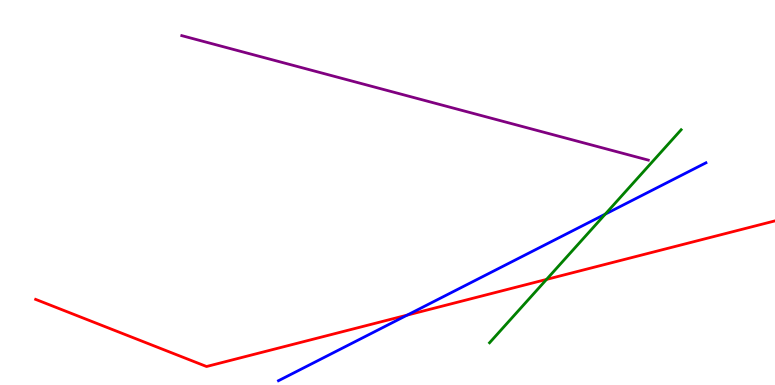[{'lines': ['blue', 'red'], 'intersections': [{'x': 5.25, 'y': 1.82}]}, {'lines': ['green', 'red'], 'intersections': [{'x': 7.05, 'y': 2.74}]}, {'lines': ['purple', 'red'], 'intersections': []}, {'lines': ['blue', 'green'], 'intersections': [{'x': 7.81, 'y': 4.44}]}, {'lines': ['blue', 'purple'], 'intersections': []}, {'lines': ['green', 'purple'], 'intersections': []}]